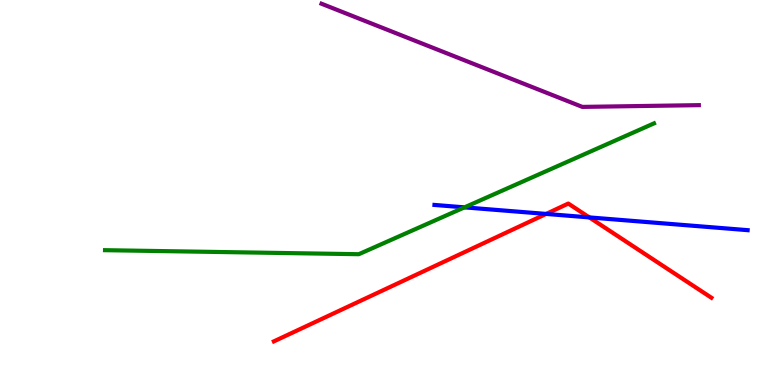[{'lines': ['blue', 'red'], 'intersections': [{'x': 7.05, 'y': 4.44}, {'x': 7.6, 'y': 4.35}]}, {'lines': ['green', 'red'], 'intersections': []}, {'lines': ['purple', 'red'], 'intersections': []}, {'lines': ['blue', 'green'], 'intersections': [{'x': 5.99, 'y': 4.61}]}, {'lines': ['blue', 'purple'], 'intersections': []}, {'lines': ['green', 'purple'], 'intersections': []}]